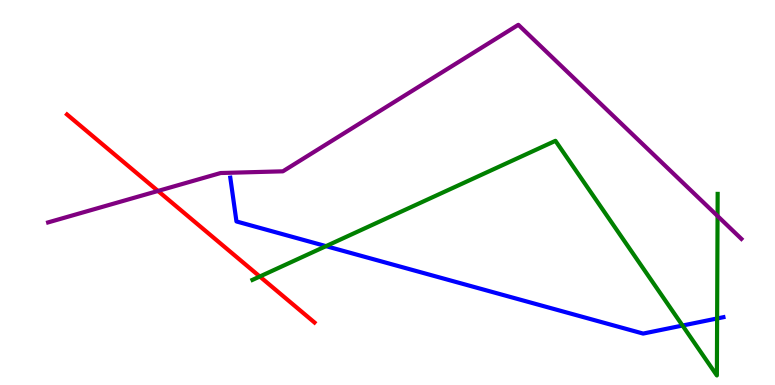[{'lines': ['blue', 'red'], 'intersections': []}, {'lines': ['green', 'red'], 'intersections': [{'x': 3.35, 'y': 2.82}]}, {'lines': ['purple', 'red'], 'intersections': [{'x': 2.04, 'y': 5.04}]}, {'lines': ['blue', 'green'], 'intersections': [{'x': 4.21, 'y': 3.61}, {'x': 8.81, 'y': 1.54}, {'x': 9.25, 'y': 1.73}]}, {'lines': ['blue', 'purple'], 'intersections': []}, {'lines': ['green', 'purple'], 'intersections': [{'x': 9.26, 'y': 4.39}]}]